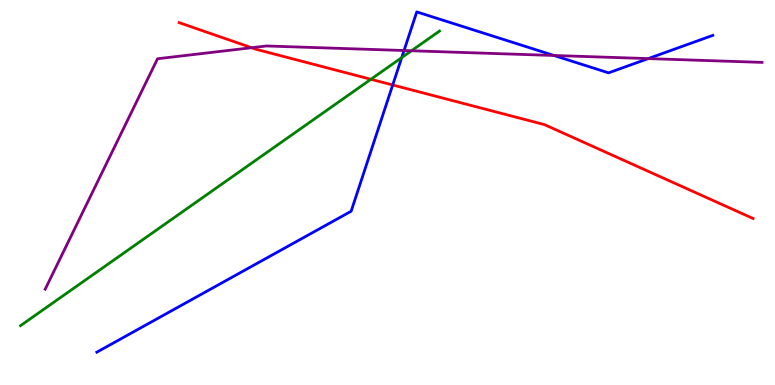[{'lines': ['blue', 'red'], 'intersections': [{'x': 5.07, 'y': 7.79}]}, {'lines': ['green', 'red'], 'intersections': [{'x': 4.79, 'y': 7.94}]}, {'lines': ['purple', 'red'], 'intersections': [{'x': 3.25, 'y': 8.76}]}, {'lines': ['blue', 'green'], 'intersections': [{'x': 5.18, 'y': 8.5}]}, {'lines': ['blue', 'purple'], 'intersections': [{'x': 5.21, 'y': 8.69}, {'x': 7.15, 'y': 8.56}, {'x': 8.36, 'y': 8.48}]}, {'lines': ['green', 'purple'], 'intersections': [{'x': 5.31, 'y': 8.68}]}]